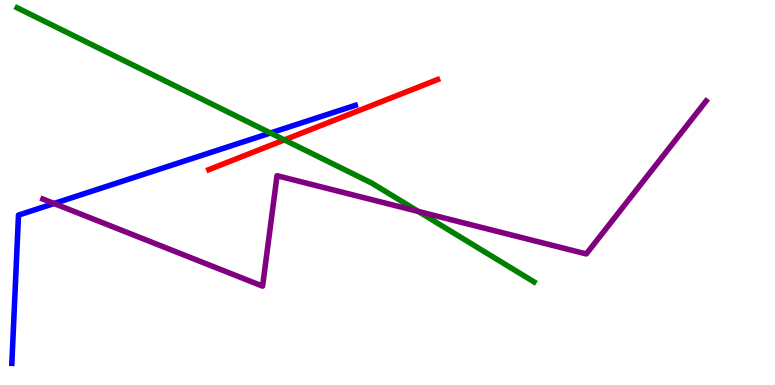[{'lines': ['blue', 'red'], 'intersections': []}, {'lines': ['green', 'red'], 'intersections': [{'x': 3.67, 'y': 6.37}]}, {'lines': ['purple', 'red'], 'intersections': []}, {'lines': ['blue', 'green'], 'intersections': [{'x': 3.49, 'y': 6.55}]}, {'lines': ['blue', 'purple'], 'intersections': [{'x': 0.698, 'y': 4.71}]}, {'lines': ['green', 'purple'], 'intersections': [{'x': 5.4, 'y': 4.51}]}]